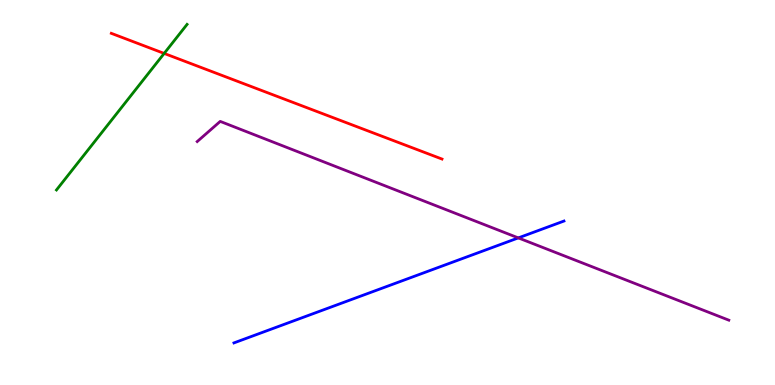[{'lines': ['blue', 'red'], 'intersections': []}, {'lines': ['green', 'red'], 'intersections': [{'x': 2.12, 'y': 8.61}]}, {'lines': ['purple', 'red'], 'intersections': []}, {'lines': ['blue', 'green'], 'intersections': []}, {'lines': ['blue', 'purple'], 'intersections': [{'x': 6.69, 'y': 3.82}]}, {'lines': ['green', 'purple'], 'intersections': []}]